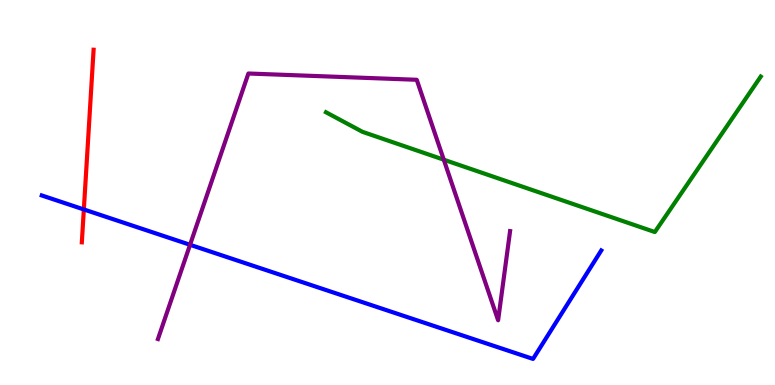[{'lines': ['blue', 'red'], 'intersections': [{'x': 1.08, 'y': 4.56}]}, {'lines': ['green', 'red'], 'intersections': []}, {'lines': ['purple', 'red'], 'intersections': []}, {'lines': ['blue', 'green'], 'intersections': []}, {'lines': ['blue', 'purple'], 'intersections': [{'x': 2.45, 'y': 3.64}]}, {'lines': ['green', 'purple'], 'intersections': [{'x': 5.73, 'y': 5.85}]}]